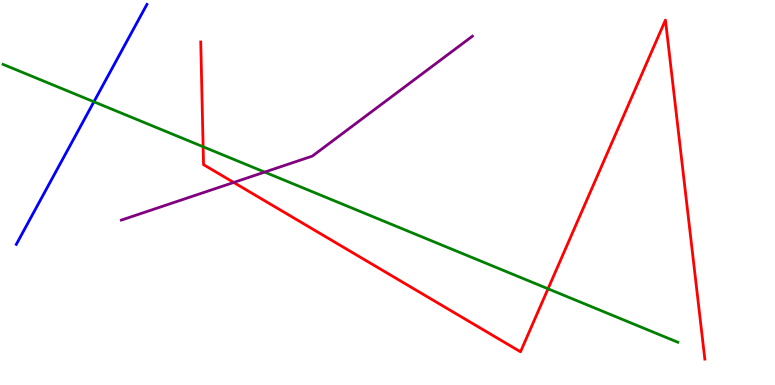[{'lines': ['blue', 'red'], 'intersections': []}, {'lines': ['green', 'red'], 'intersections': [{'x': 2.62, 'y': 6.19}, {'x': 7.07, 'y': 2.5}]}, {'lines': ['purple', 'red'], 'intersections': [{'x': 3.02, 'y': 5.26}]}, {'lines': ['blue', 'green'], 'intersections': [{'x': 1.21, 'y': 7.36}]}, {'lines': ['blue', 'purple'], 'intersections': []}, {'lines': ['green', 'purple'], 'intersections': [{'x': 3.41, 'y': 5.53}]}]